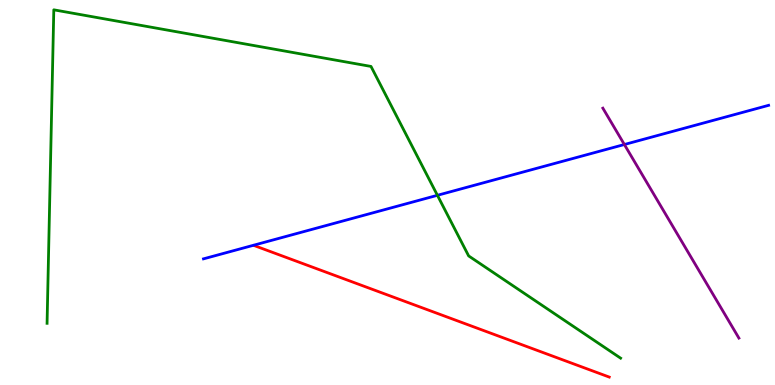[{'lines': ['blue', 'red'], 'intersections': []}, {'lines': ['green', 'red'], 'intersections': []}, {'lines': ['purple', 'red'], 'intersections': []}, {'lines': ['blue', 'green'], 'intersections': [{'x': 5.64, 'y': 4.93}]}, {'lines': ['blue', 'purple'], 'intersections': [{'x': 8.06, 'y': 6.25}]}, {'lines': ['green', 'purple'], 'intersections': []}]